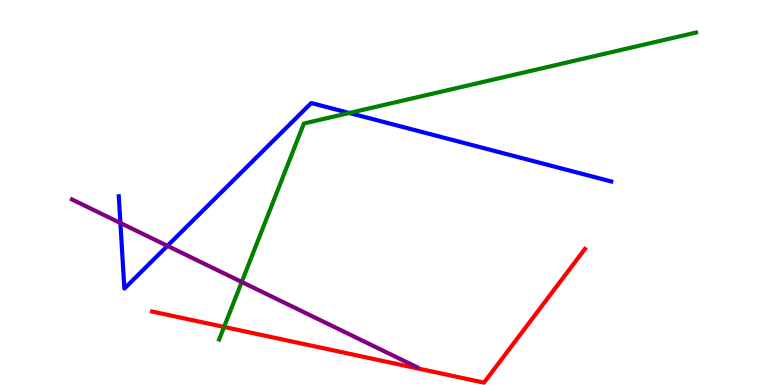[{'lines': ['blue', 'red'], 'intersections': []}, {'lines': ['green', 'red'], 'intersections': [{'x': 2.89, 'y': 1.51}]}, {'lines': ['purple', 'red'], 'intersections': []}, {'lines': ['blue', 'green'], 'intersections': [{'x': 4.51, 'y': 7.07}]}, {'lines': ['blue', 'purple'], 'intersections': [{'x': 1.55, 'y': 4.21}, {'x': 2.16, 'y': 3.61}]}, {'lines': ['green', 'purple'], 'intersections': [{'x': 3.12, 'y': 2.68}]}]